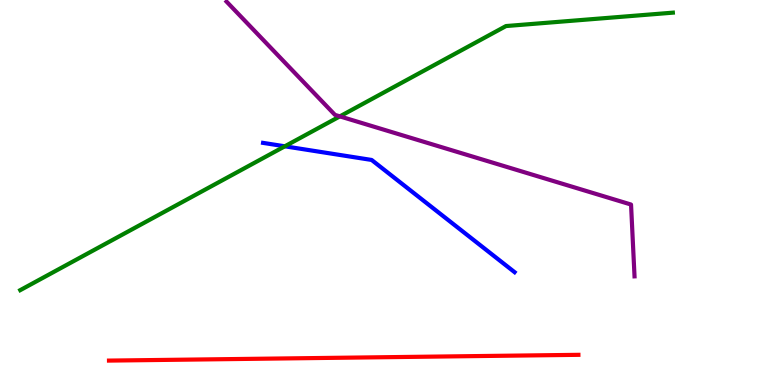[{'lines': ['blue', 'red'], 'intersections': []}, {'lines': ['green', 'red'], 'intersections': []}, {'lines': ['purple', 'red'], 'intersections': []}, {'lines': ['blue', 'green'], 'intersections': [{'x': 3.68, 'y': 6.2}]}, {'lines': ['blue', 'purple'], 'intersections': []}, {'lines': ['green', 'purple'], 'intersections': [{'x': 4.39, 'y': 6.98}]}]